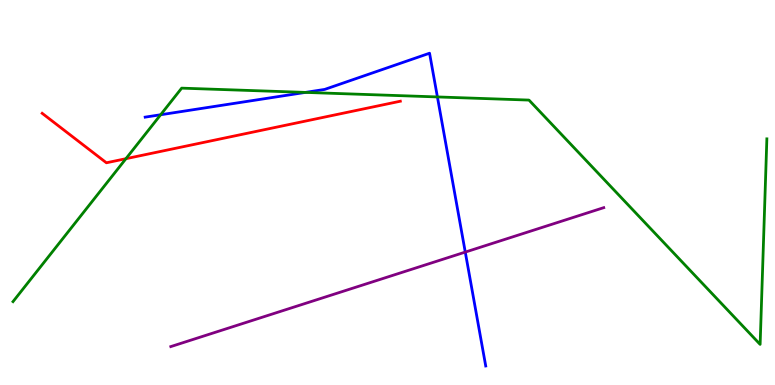[{'lines': ['blue', 'red'], 'intersections': []}, {'lines': ['green', 'red'], 'intersections': [{'x': 1.62, 'y': 5.88}]}, {'lines': ['purple', 'red'], 'intersections': []}, {'lines': ['blue', 'green'], 'intersections': [{'x': 2.07, 'y': 7.02}, {'x': 3.94, 'y': 7.6}, {'x': 5.64, 'y': 7.48}]}, {'lines': ['blue', 'purple'], 'intersections': [{'x': 6.0, 'y': 3.45}]}, {'lines': ['green', 'purple'], 'intersections': []}]